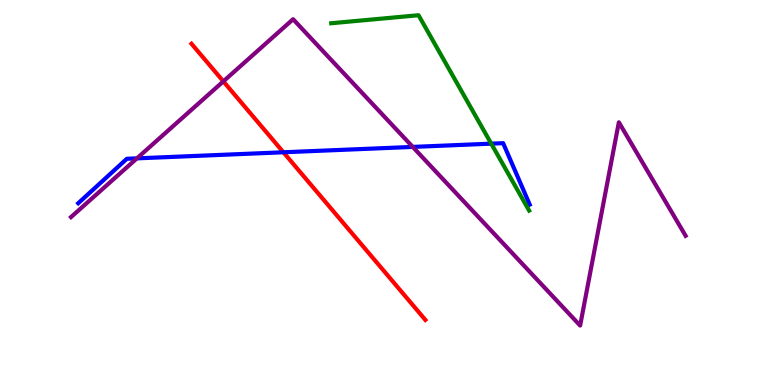[{'lines': ['blue', 'red'], 'intersections': [{'x': 3.66, 'y': 6.04}]}, {'lines': ['green', 'red'], 'intersections': []}, {'lines': ['purple', 'red'], 'intersections': [{'x': 2.88, 'y': 7.89}]}, {'lines': ['blue', 'green'], 'intersections': [{'x': 6.34, 'y': 6.27}]}, {'lines': ['blue', 'purple'], 'intersections': [{'x': 1.77, 'y': 5.89}, {'x': 5.33, 'y': 6.18}]}, {'lines': ['green', 'purple'], 'intersections': []}]